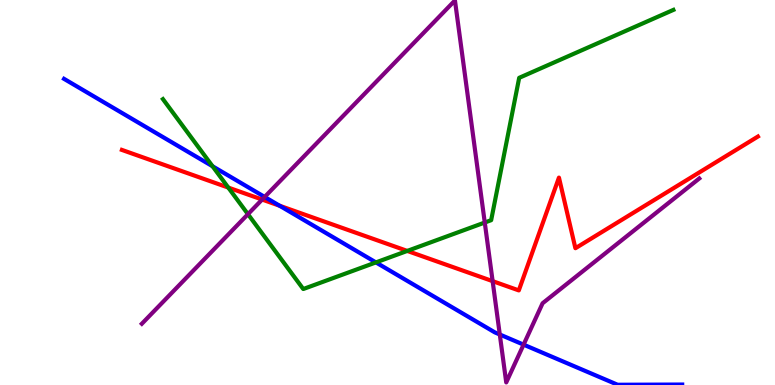[{'lines': ['blue', 'red'], 'intersections': [{'x': 3.61, 'y': 4.66}]}, {'lines': ['green', 'red'], 'intersections': [{'x': 2.95, 'y': 5.13}, {'x': 5.25, 'y': 3.48}]}, {'lines': ['purple', 'red'], 'intersections': [{'x': 3.38, 'y': 4.82}, {'x': 6.36, 'y': 2.7}]}, {'lines': ['blue', 'green'], 'intersections': [{'x': 2.74, 'y': 5.68}, {'x': 4.85, 'y': 3.18}]}, {'lines': ['blue', 'purple'], 'intersections': [{'x': 3.42, 'y': 4.88}, {'x': 6.45, 'y': 1.31}, {'x': 6.76, 'y': 1.05}]}, {'lines': ['green', 'purple'], 'intersections': [{'x': 3.2, 'y': 4.44}, {'x': 6.25, 'y': 4.22}]}]